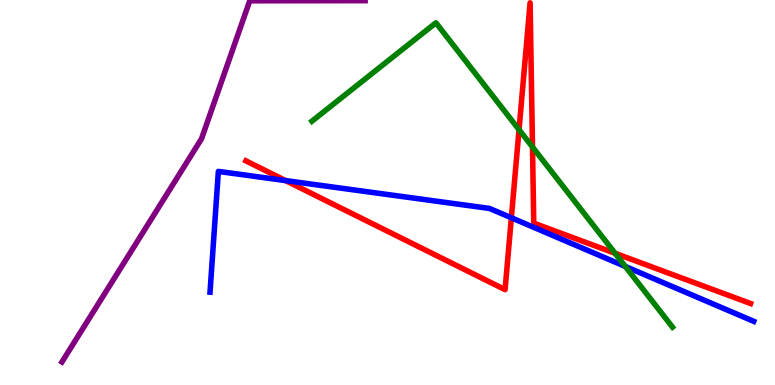[{'lines': ['blue', 'red'], 'intersections': [{'x': 3.69, 'y': 5.31}, {'x': 6.6, 'y': 4.34}]}, {'lines': ['green', 'red'], 'intersections': [{'x': 6.7, 'y': 6.63}, {'x': 6.87, 'y': 6.18}, {'x': 7.94, 'y': 3.42}]}, {'lines': ['purple', 'red'], 'intersections': []}, {'lines': ['blue', 'green'], 'intersections': [{'x': 8.07, 'y': 3.08}]}, {'lines': ['blue', 'purple'], 'intersections': []}, {'lines': ['green', 'purple'], 'intersections': []}]